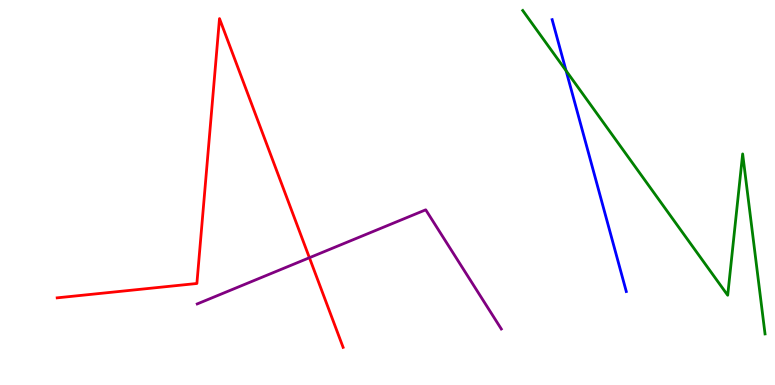[{'lines': ['blue', 'red'], 'intersections': []}, {'lines': ['green', 'red'], 'intersections': []}, {'lines': ['purple', 'red'], 'intersections': [{'x': 3.99, 'y': 3.31}]}, {'lines': ['blue', 'green'], 'intersections': [{'x': 7.3, 'y': 8.16}]}, {'lines': ['blue', 'purple'], 'intersections': []}, {'lines': ['green', 'purple'], 'intersections': []}]